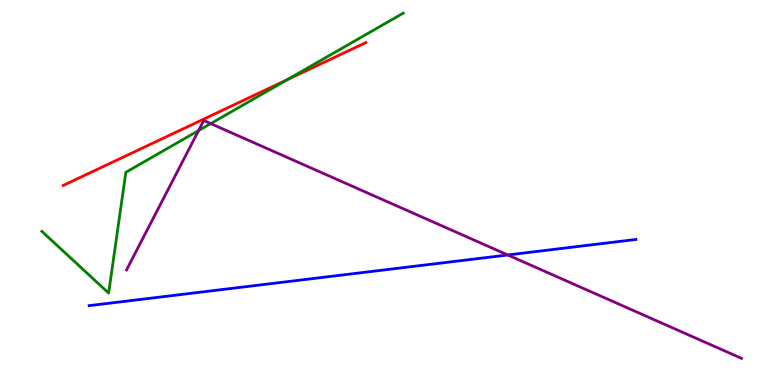[{'lines': ['blue', 'red'], 'intersections': []}, {'lines': ['green', 'red'], 'intersections': [{'x': 3.71, 'y': 7.93}]}, {'lines': ['purple', 'red'], 'intersections': []}, {'lines': ['blue', 'green'], 'intersections': []}, {'lines': ['blue', 'purple'], 'intersections': [{'x': 6.55, 'y': 3.38}]}, {'lines': ['green', 'purple'], 'intersections': [{'x': 2.56, 'y': 6.61}, {'x': 2.72, 'y': 6.79}]}]